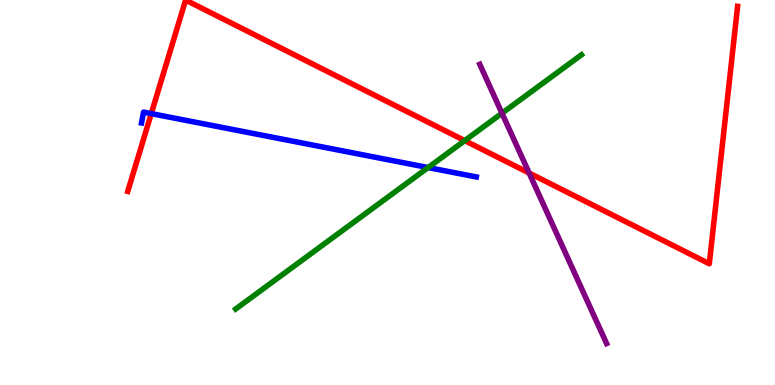[{'lines': ['blue', 'red'], 'intersections': [{'x': 1.95, 'y': 7.05}]}, {'lines': ['green', 'red'], 'intersections': [{'x': 6.0, 'y': 6.35}]}, {'lines': ['purple', 'red'], 'intersections': [{'x': 6.83, 'y': 5.51}]}, {'lines': ['blue', 'green'], 'intersections': [{'x': 5.52, 'y': 5.65}]}, {'lines': ['blue', 'purple'], 'intersections': []}, {'lines': ['green', 'purple'], 'intersections': [{'x': 6.48, 'y': 7.06}]}]